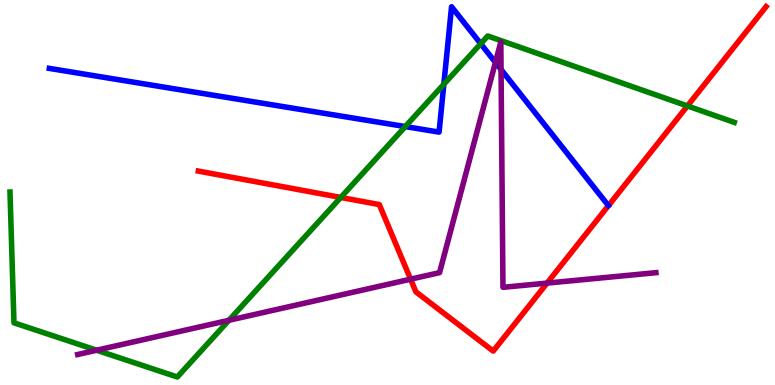[{'lines': ['blue', 'red'], 'intersections': []}, {'lines': ['green', 'red'], 'intersections': [{'x': 4.4, 'y': 4.87}, {'x': 8.87, 'y': 7.25}]}, {'lines': ['purple', 'red'], 'intersections': [{'x': 5.3, 'y': 2.75}, {'x': 7.06, 'y': 2.65}]}, {'lines': ['blue', 'green'], 'intersections': [{'x': 5.23, 'y': 6.71}, {'x': 5.73, 'y': 7.81}, {'x': 6.2, 'y': 8.86}]}, {'lines': ['blue', 'purple'], 'intersections': [{'x': 6.39, 'y': 8.38}, {'x': 6.47, 'y': 8.19}]}, {'lines': ['green', 'purple'], 'intersections': [{'x': 1.25, 'y': 0.903}, {'x': 2.95, 'y': 1.68}]}]